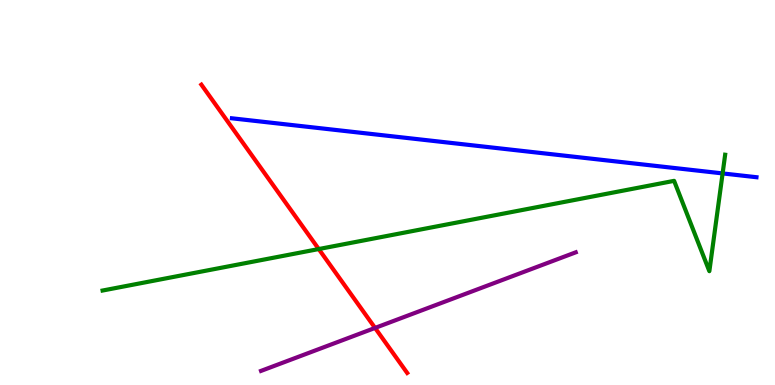[{'lines': ['blue', 'red'], 'intersections': []}, {'lines': ['green', 'red'], 'intersections': [{'x': 4.11, 'y': 3.53}]}, {'lines': ['purple', 'red'], 'intersections': [{'x': 4.84, 'y': 1.48}]}, {'lines': ['blue', 'green'], 'intersections': [{'x': 9.32, 'y': 5.5}]}, {'lines': ['blue', 'purple'], 'intersections': []}, {'lines': ['green', 'purple'], 'intersections': []}]